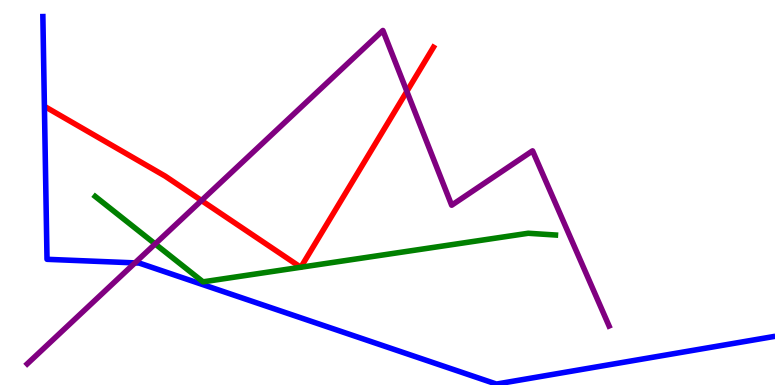[{'lines': ['blue', 'red'], 'intersections': []}, {'lines': ['green', 'red'], 'intersections': [{'x': 3.88, 'y': 3.06}, {'x': 3.88, 'y': 3.06}]}, {'lines': ['purple', 'red'], 'intersections': [{'x': 2.6, 'y': 4.79}, {'x': 5.25, 'y': 7.63}]}, {'lines': ['blue', 'green'], 'intersections': []}, {'lines': ['blue', 'purple'], 'intersections': [{'x': 1.74, 'y': 3.17}]}, {'lines': ['green', 'purple'], 'intersections': [{'x': 2.0, 'y': 3.66}]}]